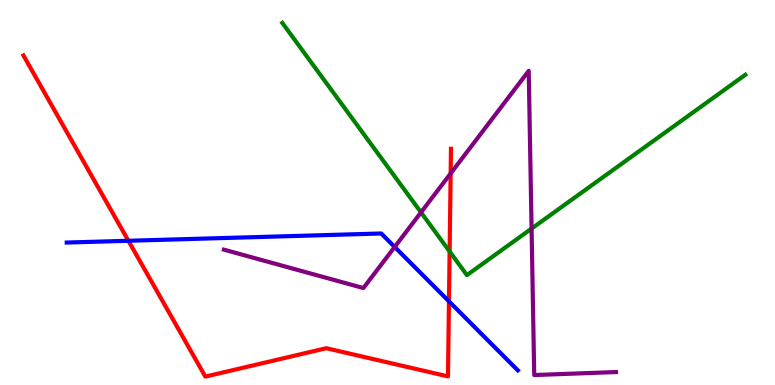[{'lines': ['blue', 'red'], 'intersections': [{'x': 1.66, 'y': 3.75}, {'x': 5.79, 'y': 2.17}]}, {'lines': ['green', 'red'], 'intersections': [{'x': 5.8, 'y': 3.47}]}, {'lines': ['purple', 'red'], 'intersections': [{'x': 5.81, 'y': 5.5}]}, {'lines': ['blue', 'green'], 'intersections': []}, {'lines': ['blue', 'purple'], 'intersections': [{'x': 5.09, 'y': 3.59}]}, {'lines': ['green', 'purple'], 'intersections': [{'x': 5.43, 'y': 4.48}, {'x': 6.86, 'y': 4.06}]}]